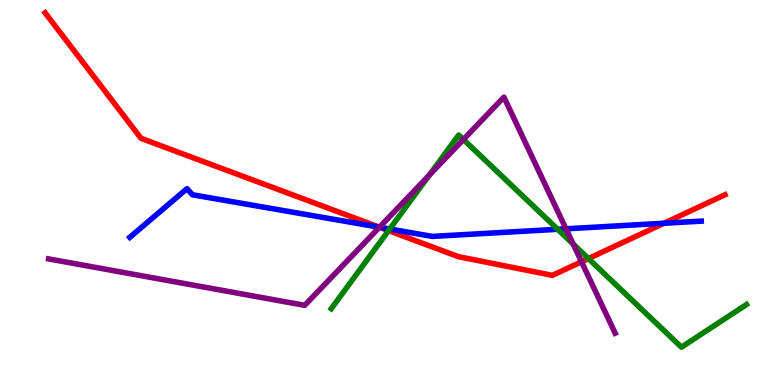[{'lines': ['blue', 'red'], 'intersections': [{'x': 4.9, 'y': 4.1}, {'x': 8.57, 'y': 4.2}]}, {'lines': ['green', 'red'], 'intersections': [{'x': 5.01, 'y': 4.01}, {'x': 7.59, 'y': 3.28}]}, {'lines': ['purple', 'red'], 'intersections': [{'x': 4.9, 'y': 4.1}, {'x': 7.5, 'y': 3.2}]}, {'lines': ['blue', 'green'], 'intersections': [{'x': 5.03, 'y': 4.05}, {'x': 7.2, 'y': 4.04}]}, {'lines': ['blue', 'purple'], 'intersections': [{'x': 4.9, 'y': 4.1}, {'x': 7.3, 'y': 4.06}]}, {'lines': ['green', 'purple'], 'intersections': [{'x': 5.54, 'y': 5.45}, {'x': 5.98, 'y': 6.38}, {'x': 7.4, 'y': 3.66}]}]